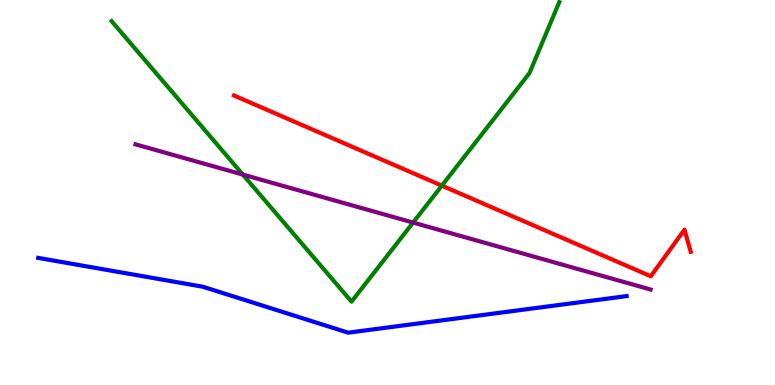[{'lines': ['blue', 'red'], 'intersections': []}, {'lines': ['green', 'red'], 'intersections': [{'x': 5.7, 'y': 5.18}]}, {'lines': ['purple', 'red'], 'intersections': []}, {'lines': ['blue', 'green'], 'intersections': []}, {'lines': ['blue', 'purple'], 'intersections': []}, {'lines': ['green', 'purple'], 'intersections': [{'x': 3.13, 'y': 5.46}, {'x': 5.33, 'y': 4.22}]}]